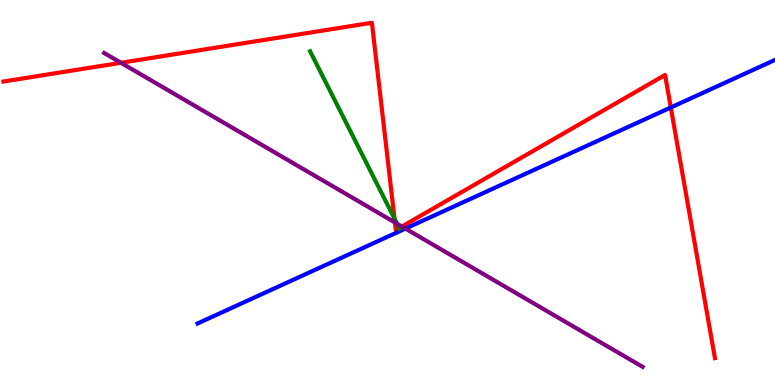[{'lines': ['blue', 'red'], 'intersections': [{'x': 8.66, 'y': 7.21}]}, {'lines': ['green', 'red'], 'intersections': [{'x': 5.09, 'y': 4.32}, {'x': 5.15, 'y': 4.08}]}, {'lines': ['purple', 'red'], 'intersections': [{'x': 1.56, 'y': 8.37}, {'x': 5.1, 'y': 4.22}, {'x': 5.19, 'y': 4.12}]}, {'lines': ['blue', 'green'], 'intersections': []}, {'lines': ['blue', 'purple'], 'intersections': [{'x': 5.23, 'y': 4.06}]}, {'lines': ['green', 'purple'], 'intersections': [{'x': 5.12, 'y': 4.19}]}]